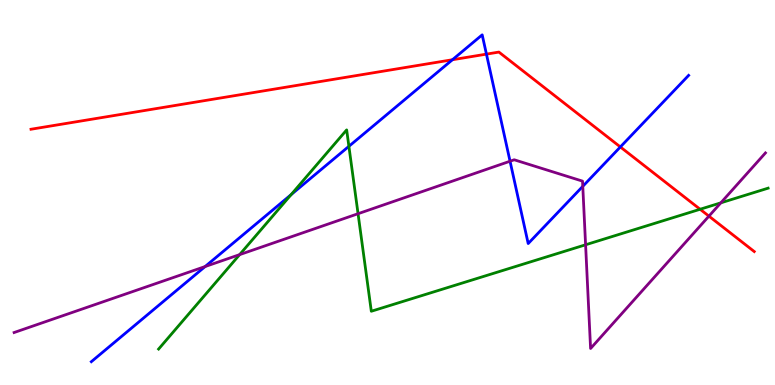[{'lines': ['blue', 'red'], 'intersections': [{'x': 5.84, 'y': 8.45}, {'x': 6.28, 'y': 8.59}, {'x': 8.0, 'y': 6.18}]}, {'lines': ['green', 'red'], 'intersections': [{'x': 9.03, 'y': 4.56}]}, {'lines': ['purple', 'red'], 'intersections': [{'x': 9.15, 'y': 4.39}]}, {'lines': ['blue', 'green'], 'intersections': [{'x': 3.76, 'y': 4.94}, {'x': 4.5, 'y': 6.2}]}, {'lines': ['blue', 'purple'], 'intersections': [{'x': 2.65, 'y': 3.08}, {'x': 6.58, 'y': 5.81}, {'x': 7.52, 'y': 5.16}]}, {'lines': ['green', 'purple'], 'intersections': [{'x': 3.09, 'y': 3.39}, {'x': 4.62, 'y': 4.45}, {'x': 7.56, 'y': 3.64}, {'x': 9.3, 'y': 4.73}]}]